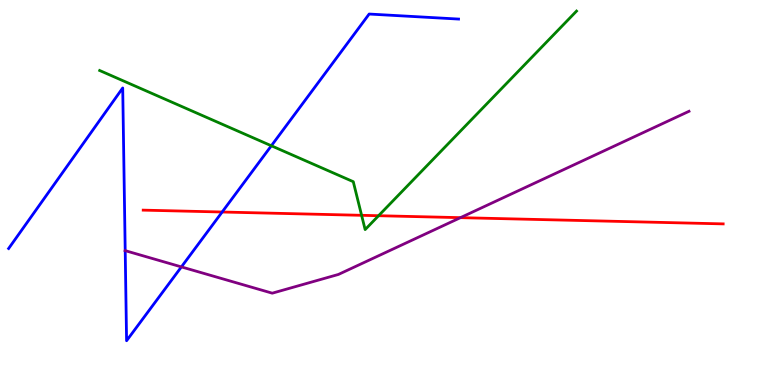[{'lines': ['blue', 'red'], 'intersections': [{'x': 2.87, 'y': 4.49}]}, {'lines': ['green', 'red'], 'intersections': [{'x': 4.67, 'y': 4.41}, {'x': 4.88, 'y': 4.4}]}, {'lines': ['purple', 'red'], 'intersections': [{'x': 5.94, 'y': 4.35}]}, {'lines': ['blue', 'green'], 'intersections': [{'x': 3.5, 'y': 6.21}]}, {'lines': ['blue', 'purple'], 'intersections': [{'x': 1.62, 'y': 3.49}, {'x': 2.34, 'y': 3.07}]}, {'lines': ['green', 'purple'], 'intersections': []}]